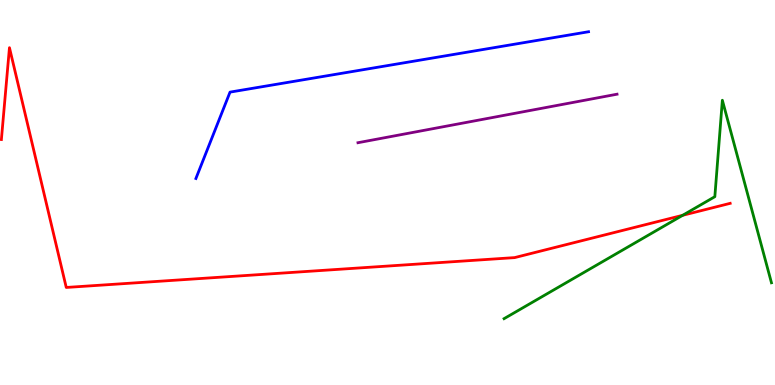[{'lines': ['blue', 'red'], 'intersections': []}, {'lines': ['green', 'red'], 'intersections': [{'x': 8.81, 'y': 4.41}]}, {'lines': ['purple', 'red'], 'intersections': []}, {'lines': ['blue', 'green'], 'intersections': []}, {'lines': ['blue', 'purple'], 'intersections': []}, {'lines': ['green', 'purple'], 'intersections': []}]